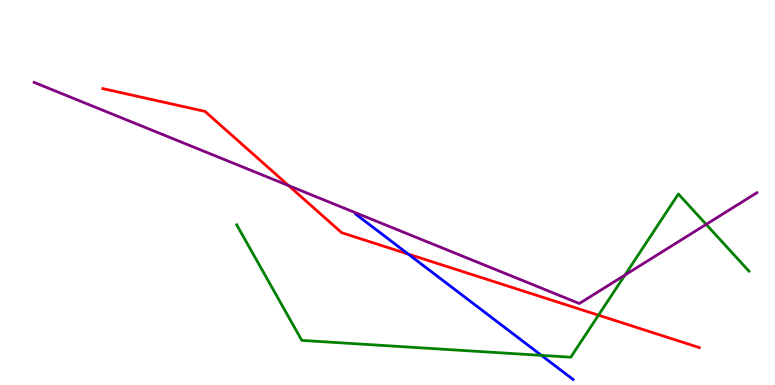[{'lines': ['blue', 'red'], 'intersections': [{'x': 5.27, 'y': 3.4}]}, {'lines': ['green', 'red'], 'intersections': [{'x': 7.72, 'y': 1.81}]}, {'lines': ['purple', 'red'], 'intersections': [{'x': 3.72, 'y': 5.18}]}, {'lines': ['blue', 'green'], 'intersections': [{'x': 6.99, 'y': 0.769}]}, {'lines': ['blue', 'purple'], 'intersections': []}, {'lines': ['green', 'purple'], 'intersections': [{'x': 8.06, 'y': 2.86}, {'x': 9.11, 'y': 4.17}]}]